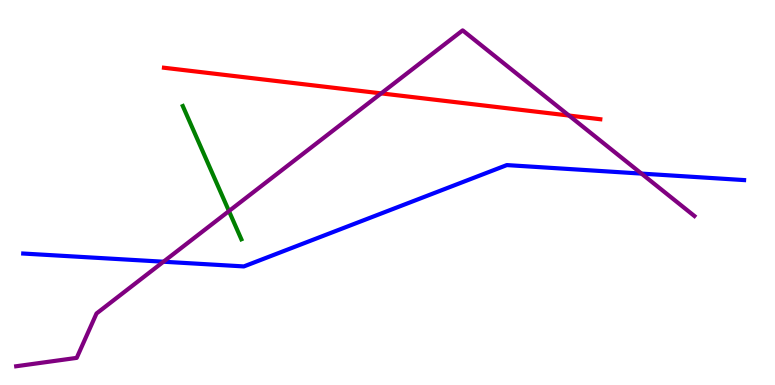[{'lines': ['blue', 'red'], 'intersections': []}, {'lines': ['green', 'red'], 'intersections': []}, {'lines': ['purple', 'red'], 'intersections': [{'x': 4.92, 'y': 7.57}, {'x': 7.34, 'y': 7.0}]}, {'lines': ['blue', 'green'], 'intersections': []}, {'lines': ['blue', 'purple'], 'intersections': [{'x': 2.11, 'y': 3.2}, {'x': 8.28, 'y': 5.49}]}, {'lines': ['green', 'purple'], 'intersections': [{'x': 2.95, 'y': 4.52}]}]